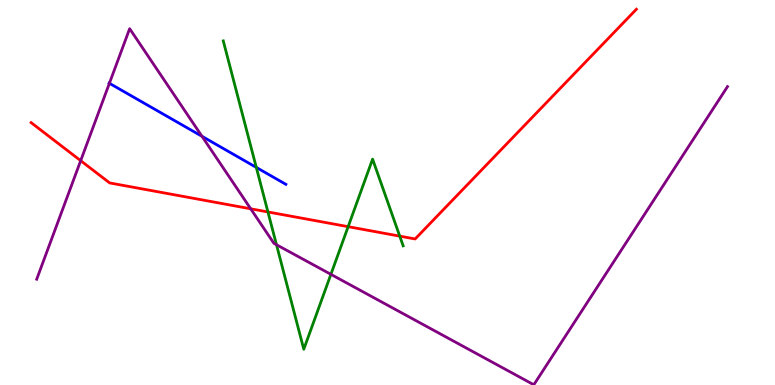[{'lines': ['blue', 'red'], 'intersections': []}, {'lines': ['green', 'red'], 'intersections': [{'x': 3.46, 'y': 4.49}, {'x': 4.49, 'y': 4.11}, {'x': 5.16, 'y': 3.87}]}, {'lines': ['purple', 'red'], 'intersections': [{'x': 1.04, 'y': 5.83}, {'x': 3.23, 'y': 4.58}]}, {'lines': ['blue', 'green'], 'intersections': [{'x': 3.31, 'y': 5.65}]}, {'lines': ['blue', 'purple'], 'intersections': [{'x': 1.41, 'y': 7.84}, {'x': 2.61, 'y': 6.46}]}, {'lines': ['green', 'purple'], 'intersections': [{'x': 3.57, 'y': 3.64}, {'x': 4.27, 'y': 2.87}]}]